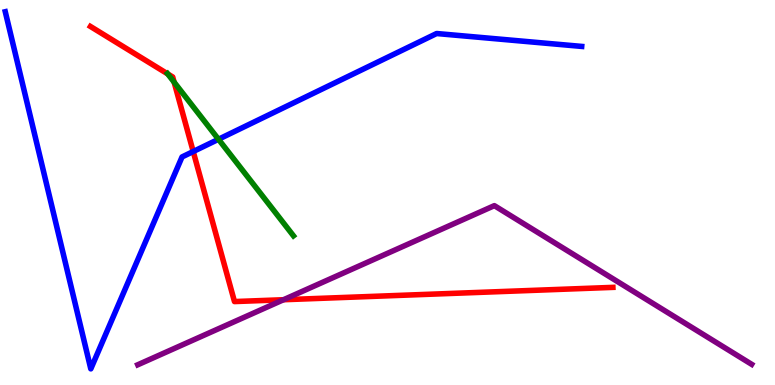[{'lines': ['blue', 'red'], 'intersections': [{'x': 2.49, 'y': 6.06}]}, {'lines': ['green', 'red'], 'intersections': [{'x': 2.16, 'y': 8.08}, {'x': 2.25, 'y': 7.87}]}, {'lines': ['purple', 'red'], 'intersections': [{'x': 3.66, 'y': 2.21}]}, {'lines': ['blue', 'green'], 'intersections': [{'x': 2.82, 'y': 6.38}]}, {'lines': ['blue', 'purple'], 'intersections': []}, {'lines': ['green', 'purple'], 'intersections': []}]